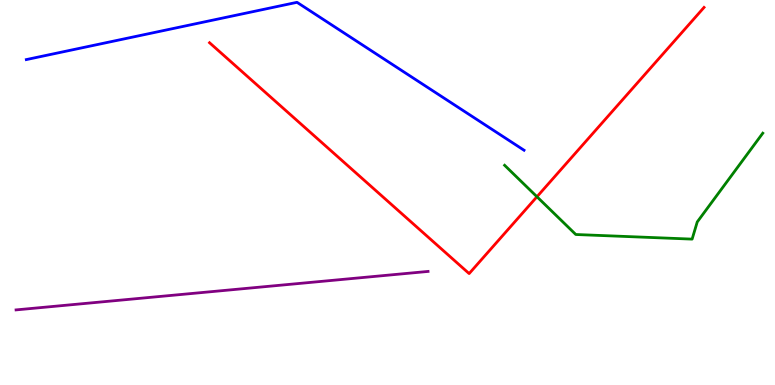[{'lines': ['blue', 'red'], 'intersections': []}, {'lines': ['green', 'red'], 'intersections': [{'x': 6.93, 'y': 4.89}]}, {'lines': ['purple', 'red'], 'intersections': []}, {'lines': ['blue', 'green'], 'intersections': []}, {'lines': ['blue', 'purple'], 'intersections': []}, {'lines': ['green', 'purple'], 'intersections': []}]